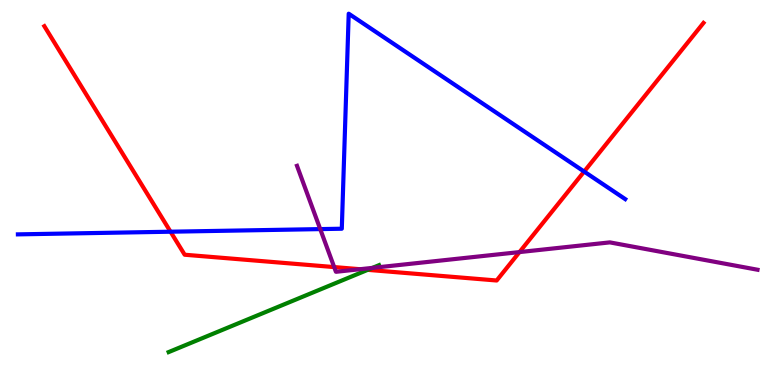[{'lines': ['blue', 'red'], 'intersections': [{'x': 2.2, 'y': 3.98}, {'x': 7.54, 'y': 5.54}]}, {'lines': ['green', 'red'], 'intersections': [{'x': 4.74, 'y': 2.99}]}, {'lines': ['purple', 'red'], 'intersections': [{'x': 4.31, 'y': 3.06}, {'x': 4.65, 'y': 3.01}, {'x': 6.7, 'y': 3.45}]}, {'lines': ['blue', 'green'], 'intersections': []}, {'lines': ['blue', 'purple'], 'intersections': [{'x': 4.13, 'y': 4.05}]}, {'lines': ['green', 'purple'], 'intersections': [{'x': 4.81, 'y': 3.04}]}]